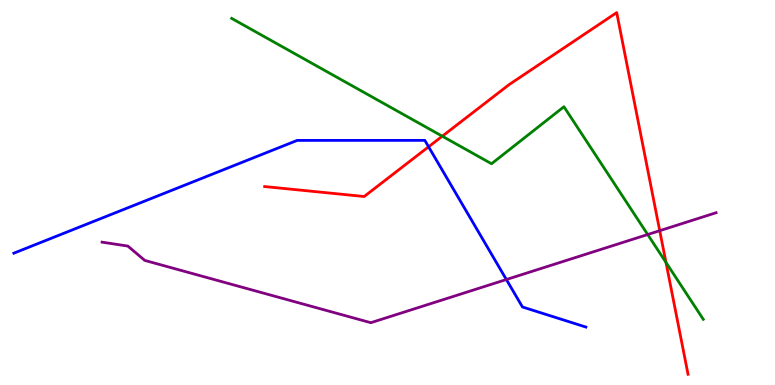[{'lines': ['blue', 'red'], 'intersections': [{'x': 5.53, 'y': 6.19}]}, {'lines': ['green', 'red'], 'intersections': [{'x': 5.71, 'y': 6.46}, {'x': 8.59, 'y': 3.18}]}, {'lines': ['purple', 'red'], 'intersections': [{'x': 8.51, 'y': 4.01}]}, {'lines': ['blue', 'green'], 'intersections': []}, {'lines': ['blue', 'purple'], 'intersections': [{'x': 6.53, 'y': 2.74}]}, {'lines': ['green', 'purple'], 'intersections': [{'x': 8.36, 'y': 3.91}]}]